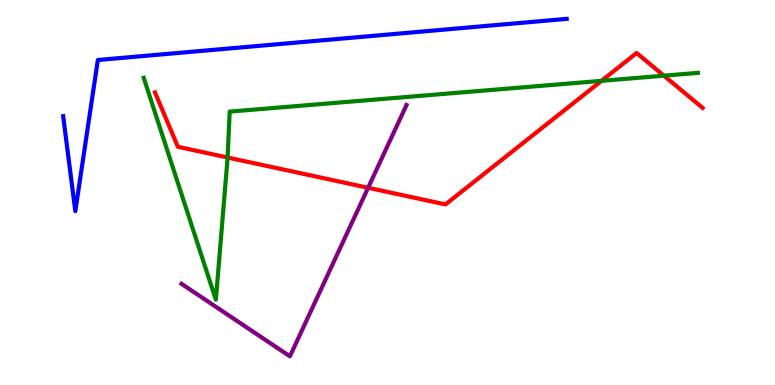[{'lines': ['blue', 'red'], 'intersections': []}, {'lines': ['green', 'red'], 'intersections': [{'x': 2.94, 'y': 5.91}, {'x': 7.76, 'y': 7.9}, {'x': 8.57, 'y': 8.03}]}, {'lines': ['purple', 'red'], 'intersections': [{'x': 4.75, 'y': 5.12}]}, {'lines': ['blue', 'green'], 'intersections': []}, {'lines': ['blue', 'purple'], 'intersections': []}, {'lines': ['green', 'purple'], 'intersections': []}]